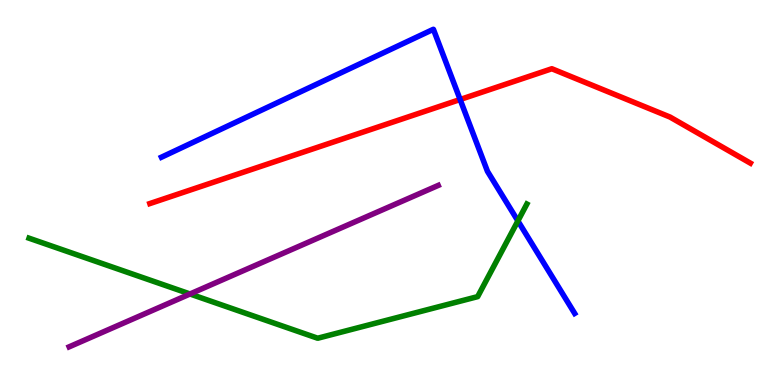[{'lines': ['blue', 'red'], 'intersections': [{'x': 5.94, 'y': 7.42}]}, {'lines': ['green', 'red'], 'intersections': []}, {'lines': ['purple', 'red'], 'intersections': []}, {'lines': ['blue', 'green'], 'intersections': [{'x': 6.68, 'y': 4.26}]}, {'lines': ['blue', 'purple'], 'intersections': []}, {'lines': ['green', 'purple'], 'intersections': [{'x': 2.45, 'y': 2.36}]}]